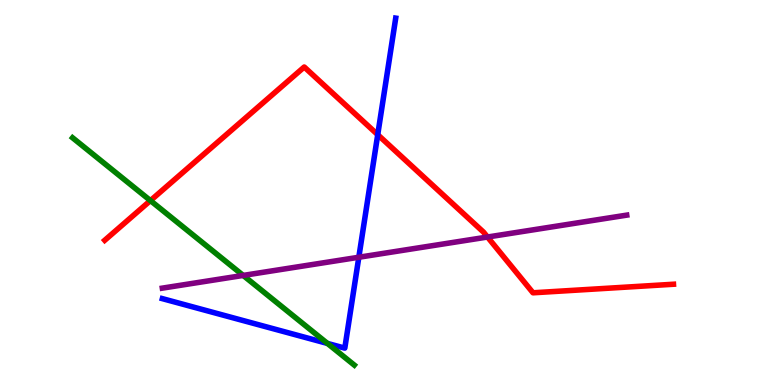[{'lines': ['blue', 'red'], 'intersections': [{'x': 4.87, 'y': 6.5}]}, {'lines': ['green', 'red'], 'intersections': [{'x': 1.94, 'y': 4.79}]}, {'lines': ['purple', 'red'], 'intersections': [{'x': 6.29, 'y': 3.84}]}, {'lines': ['blue', 'green'], 'intersections': [{'x': 4.23, 'y': 1.08}]}, {'lines': ['blue', 'purple'], 'intersections': [{'x': 4.63, 'y': 3.32}]}, {'lines': ['green', 'purple'], 'intersections': [{'x': 3.14, 'y': 2.85}]}]